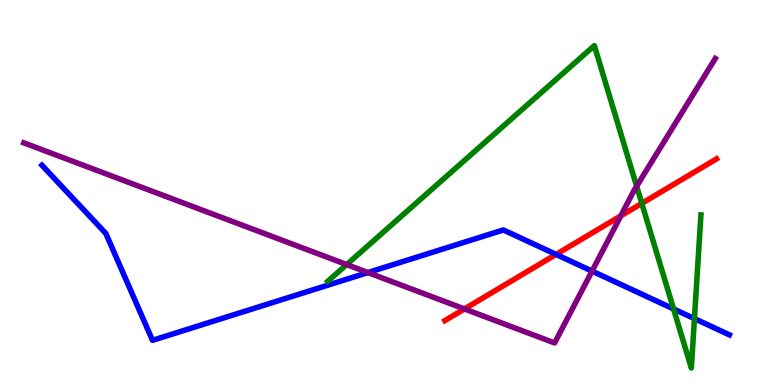[{'lines': ['blue', 'red'], 'intersections': [{'x': 7.18, 'y': 3.39}]}, {'lines': ['green', 'red'], 'intersections': [{'x': 8.28, 'y': 4.72}]}, {'lines': ['purple', 'red'], 'intersections': [{'x': 5.99, 'y': 1.98}, {'x': 8.01, 'y': 4.39}]}, {'lines': ['blue', 'green'], 'intersections': [{'x': 8.69, 'y': 1.98}, {'x': 8.96, 'y': 1.72}]}, {'lines': ['blue', 'purple'], 'intersections': [{'x': 4.75, 'y': 2.92}, {'x': 7.64, 'y': 2.96}]}, {'lines': ['green', 'purple'], 'intersections': [{'x': 4.47, 'y': 3.13}, {'x': 8.21, 'y': 5.16}]}]